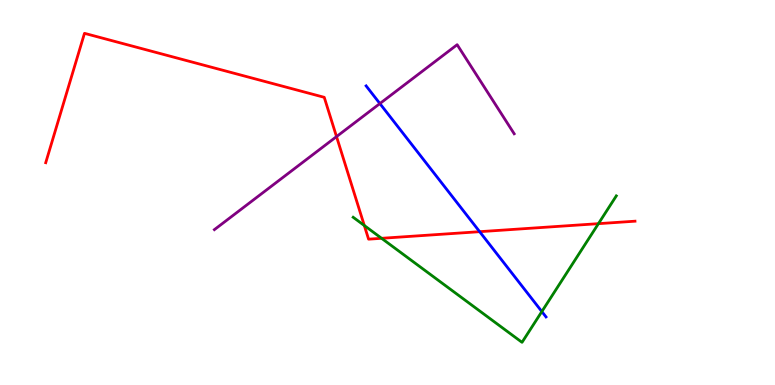[{'lines': ['blue', 'red'], 'intersections': [{'x': 6.19, 'y': 3.98}]}, {'lines': ['green', 'red'], 'intersections': [{'x': 4.7, 'y': 4.14}, {'x': 4.92, 'y': 3.81}, {'x': 7.72, 'y': 4.19}]}, {'lines': ['purple', 'red'], 'intersections': [{'x': 4.34, 'y': 6.45}]}, {'lines': ['blue', 'green'], 'intersections': [{'x': 6.99, 'y': 1.91}]}, {'lines': ['blue', 'purple'], 'intersections': [{'x': 4.9, 'y': 7.31}]}, {'lines': ['green', 'purple'], 'intersections': []}]